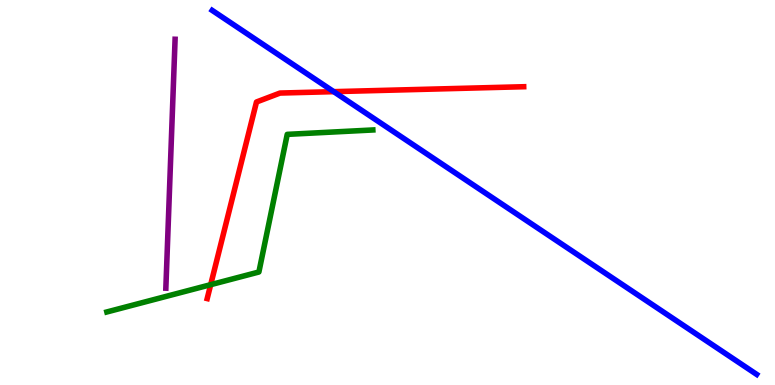[{'lines': ['blue', 'red'], 'intersections': [{'x': 4.31, 'y': 7.62}]}, {'lines': ['green', 'red'], 'intersections': [{'x': 2.72, 'y': 2.61}]}, {'lines': ['purple', 'red'], 'intersections': []}, {'lines': ['blue', 'green'], 'intersections': []}, {'lines': ['blue', 'purple'], 'intersections': []}, {'lines': ['green', 'purple'], 'intersections': []}]